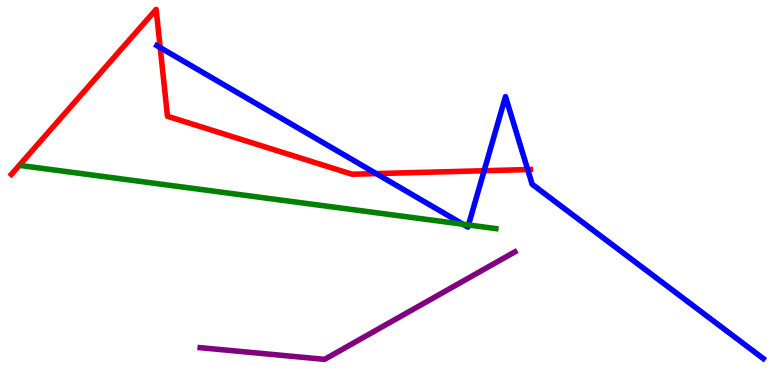[{'lines': ['blue', 'red'], 'intersections': [{'x': 2.07, 'y': 8.76}, {'x': 4.85, 'y': 5.49}, {'x': 6.25, 'y': 5.57}, {'x': 6.81, 'y': 5.6}]}, {'lines': ['green', 'red'], 'intersections': []}, {'lines': ['purple', 'red'], 'intersections': []}, {'lines': ['blue', 'green'], 'intersections': [{'x': 5.97, 'y': 4.18}, {'x': 6.05, 'y': 4.16}]}, {'lines': ['blue', 'purple'], 'intersections': []}, {'lines': ['green', 'purple'], 'intersections': []}]